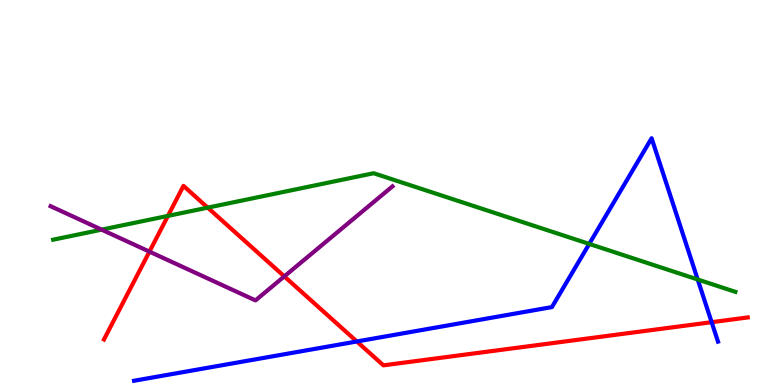[{'lines': ['blue', 'red'], 'intersections': [{'x': 4.6, 'y': 1.13}, {'x': 9.18, 'y': 1.63}]}, {'lines': ['green', 'red'], 'intersections': [{'x': 2.17, 'y': 4.39}, {'x': 2.68, 'y': 4.61}]}, {'lines': ['purple', 'red'], 'intersections': [{'x': 1.93, 'y': 3.46}, {'x': 3.67, 'y': 2.82}]}, {'lines': ['blue', 'green'], 'intersections': [{'x': 7.6, 'y': 3.66}, {'x': 9.0, 'y': 2.74}]}, {'lines': ['blue', 'purple'], 'intersections': []}, {'lines': ['green', 'purple'], 'intersections': [{'x': 1.31, 'y': 4.04}]}]